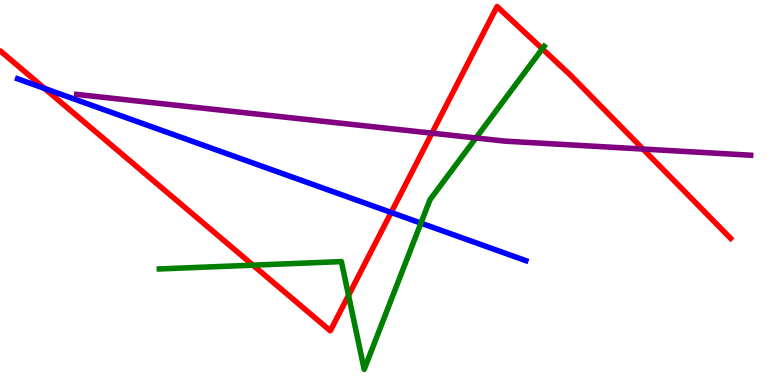[{'lines': ['blue', 'red'], 'intersections': [{'x': 0.575, 'y': 7.7}, {'x': 5.05, 'y': 4.48}]}, {'lines': ['green', 'red'], 'intersections': [{'x': 3.26, 'y': 3.11}, {'x': 4.5, 'y': 2.33}, {'x': 7.0, 'y': 8.73}]}, {'lines': ['purple', 'red'], 'intersections': [{'x': 5.57, 'y': 6.54}, {'x': 8.3, 'y': 6.13}]}, {'lines': ['blue', 'green'], 'intersections': [{'x': 5.43, 'y': 4.2}]}, {'lines': ['blue', 'purple'], 'intersections': []}, {'lines': ['green', 'purple'], 'intersections': [{'x': 6.14, 'y': 6.42}]}]